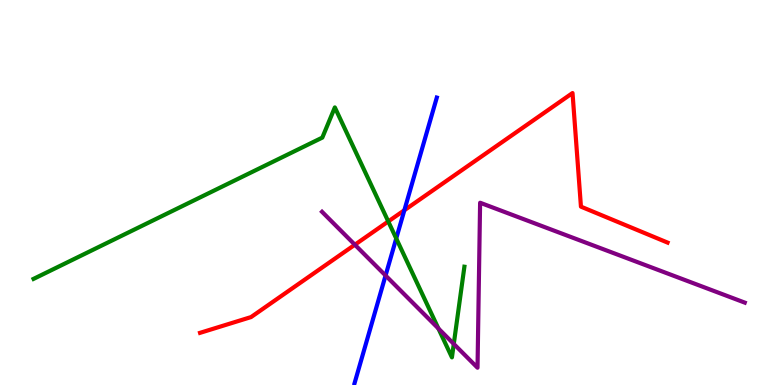[{'lines': ['blue', 'red'], 'intersections': [{'x': 5.22, 'y': 4.54}]}, {'lines': ['green', 'red'], 'intersections': [{'x': 5.01, 'y': 4.25}]}, {'lines': ['purple', 'red'], 'intersections': [{'x': 4.58, 'y': 3.64}]}, {'lines': ['blue', 'green'], 'intersections': [{'x': 5.11, 'y': 3.81}]}, {'lines': ['blue', 'purple'], 'intersections': [{'x': 4.98, 'y': 2.84}]}, {'lines': ['green', 'purple'], 'intersections': [{'x': 5.66, 'y': 1.47}, {'x': 5.86, 'y': 1.07}]}]